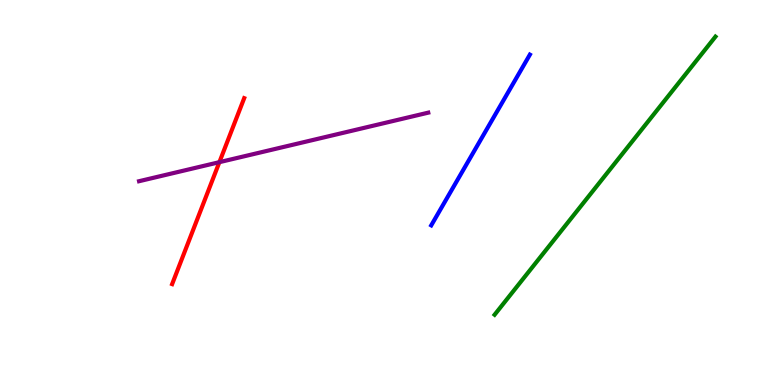[{'lines': ['blue', 'red'], 'intersections': []}, {'lines': ['green', 'red'], 'intersections': []}, {'lines': ['purple', 'red'], 'intersections': [{'x': 2.83, 'y': 5.79}]}, {'lines': ['blue', 'green'], 'intersections': []}, {'lines': ['blue', 'purple'], 'intersections': []}, {'lines': ['green', 'purple'], 'intersections': []}]